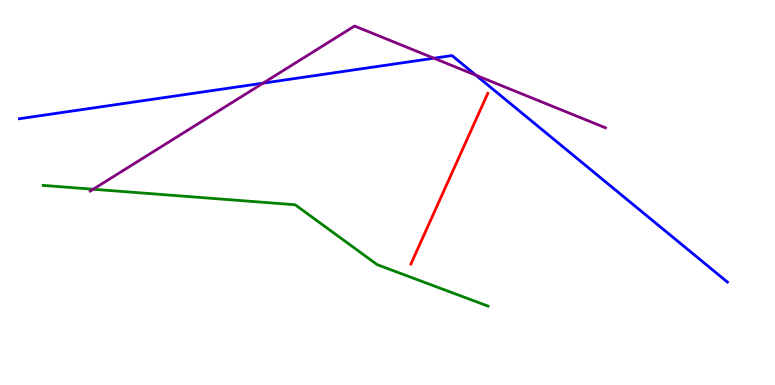[{'lines': ['blue', 'red'], 'intersections': []}, {'lines': ['green', 'red'], 'intersections': []}, {'lines': ['purple', 'red'], 'intersections': []}, {'lines': ['blue', 'green'], 'intersections': []}, {'lines': ['blue', 'purple'], 'intersections': [{'x': 3.39, 'y': 7.84}, {'x': 5.6, 'y': 8.49}, {'x': 6.14, 'y': 8.05}]}, {'lines': ['green', 'purple'], 'intersections': [{'x': 1.2, 'y': 5.08}]}]